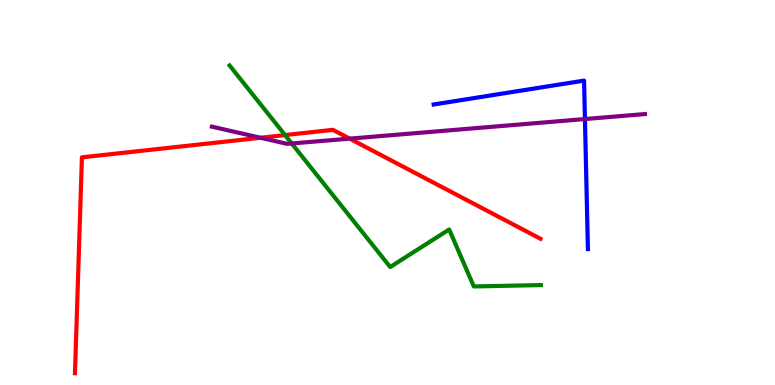[{'lines': ['blue', 'red'], 'intersections': []}, {'lines': ['green', 'red'], 'intersections': [{'x': 3.68, 'y': 6.49}]}, {'lines': ['purple', 'red'], 'intersections': [{'x': 3.36, 'y': 6.42}, {'x': 4.51, 'y': 6.4}]}, {'lines': ['blue', 'green'], 'intersections': []}, {'lines': ['blue', 'purple'], 'intersections': [{'x': 7.55, 'y': 6.91}]}, {'lines': ['green', 'purple'], 'intersections': [{'x': 3.76, 'y': 6.27}]}]